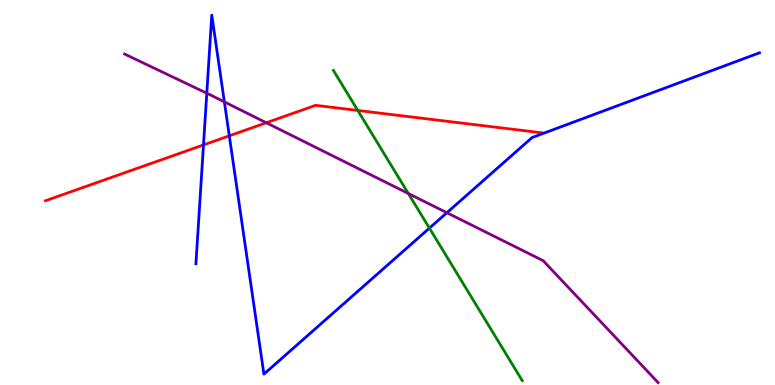[{'lines': ['blue', 'red'], 'intersections': [{'x': 2.63, 'y': 6.24}, {'x': 2.96, 'y': 6.47}]}, {'lines': ['green', 'red'], 'intersections': [{'x': 4.62, 'y': 7.13}]}, {'lines': ['purple', 'red'], 'intersections': [{'x': 3.44, 'y': 6.81}]}, {'lines': ['blue', 'green'], 'intersections': [{'x': 5.54, 'y': 4.07}]}, {'lines': ['blue', 'purple'], 'intersections': [{'x': 2.67, 'y': 7.58}, {'x': 2.9, 'y': 7.35}, {'x': 5.77, 'y': 4.47}]}, {'lines': ['green', 'purple'], 'intersections': [{'x': 5.27, 'y': 4.97}]}]